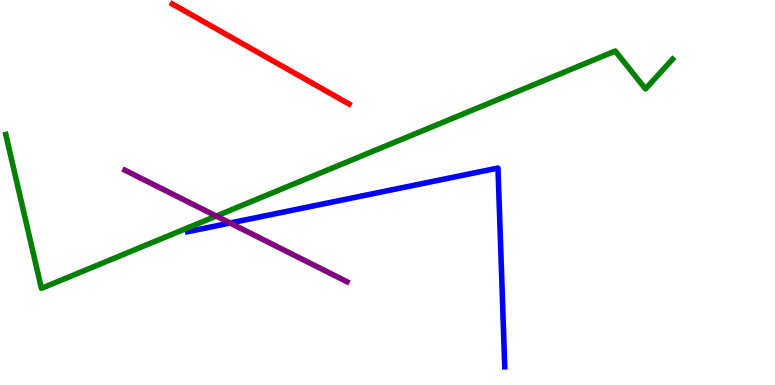[{'lines': ['blue', 'red'], 'intersections': []}, {'lines': ['green', 'red'], 'intersections': []}, {'lines': ['purple', 'red'], 'intersections': []}, {'lines': ['blue', 'green'], 'intersections': []}, {'lines': ['blue', 'purple'], 'intersections': [{'x': 2.97, 'y': 4.21}]}, {'lines': ['green', 'purple'], 'intersections': [{'x': 2.79, 'y': 4.39}]}]